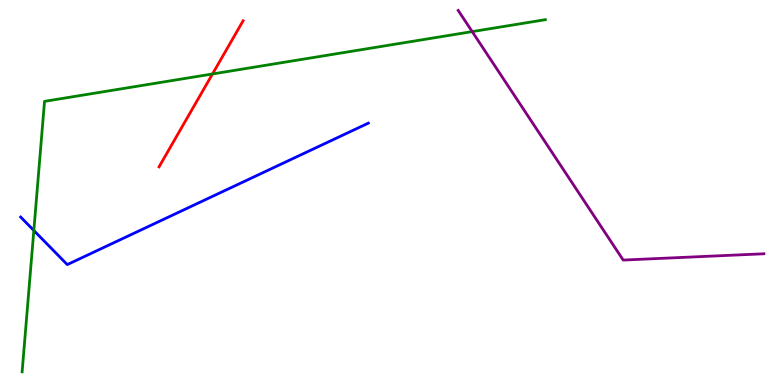[{'lines': ['blue', 'red'], 'intersections': []}, {'lines': ['green', 'red'], 'intersections': [{'x': 2.74, 'y': 8.08}]}, {'lines': ['purple', 'red'], 'intersections': []}, {'lines': ['blue', 'green'], 'intersections': [{'x': 0.437, 'y': 4.01}]}, {'lines': ['blue', 'purple'], 'intersections': []}, {'lines': ['green', 'purple'], 'intersections': [{'x': 6.09, 'y': 9.18}]}]